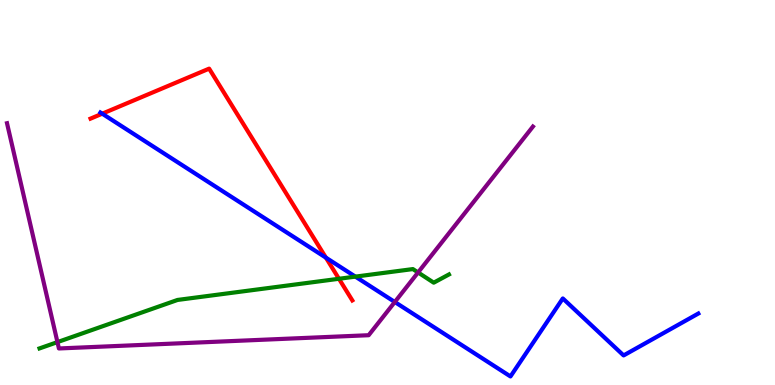[{'lines': ['blue', 'red'], 'intersections': [{'x': 1.32, 'y': 7.05}, {'x': 4.21, 'y': 3.31}]}, {'lines': ['green', 'red'], 'intersections': [{'x': 4.37, 'y': 2.76}]}, {'lines': ['purple', 'red'], 'intersections': []}, {'lines': ['blue', 'green'], 'intersections': [{'x': 4.59, 'y': 2.82}]}, {'lines': ['blue', 'purple'], 'intersections': [{'x': 5.09, 'y': 2.16}]}, {'lines': ['green', 'purple'], 'intersections': [{'x': 0.741, 'y': 1.11}, {'x': 5.39, 'y': 2.92}]}]